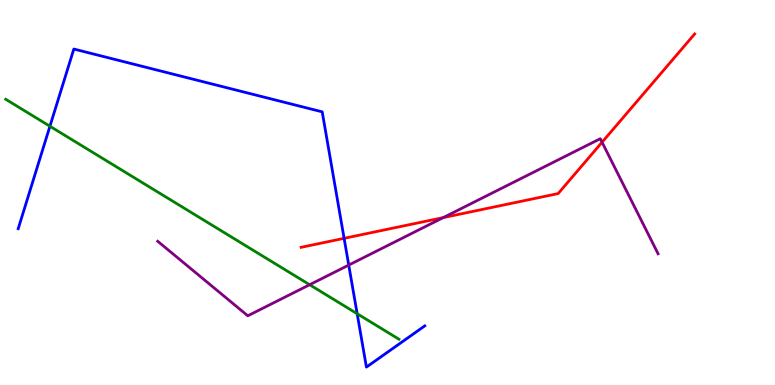[{'lines': ['blue', 'red'], 'intersections': [{'x': 4.44, 'y': 3.81}]}, {'lines': ['green', 'red'], 'intersections': []}, {'lines': ['purple', 'red'], 'intersections': [{'x': 5.72, 'y': 4.35}, {'x': 7.77, 'y': 6.31}]}, {'lines': ['blue', 'green'], 'intersections': [{'x': 0.644, 'y': 6.72}, {'x': 4.61, 'y': 1.85}]}, {'lines': ['blue', 'purple'], 'intersections': [{'x': 4.5, 'y': 3.11}]}, {'lines': ['green', 'purple'], 'intersections': [{'x': 4.0, 'y': 2.6}]}]